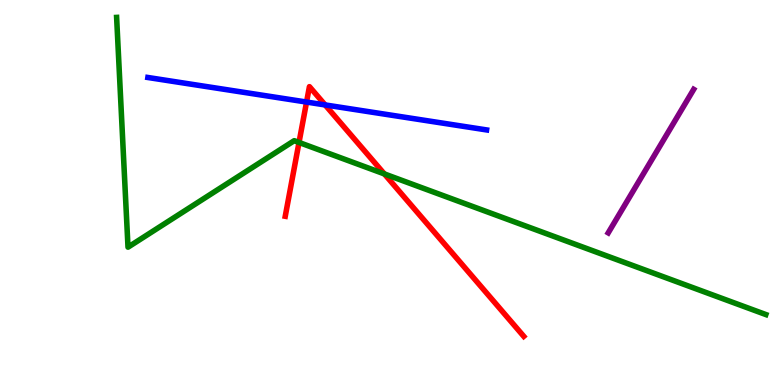[{'lines': ['blue', 'red'], 'intersections': [{'x': 3.96, 'y': 7.35}, {'x': 4.2, 'y': 7.27}]}, {'lines': ['green', 'red'], 'intersections': [{'x': 3.86, 'y': 6.3}, {'x': 4.96, 'y': 5.48}]}, {'lines': ['purple', 'red'], 'intersections': []}, {'lines': ['blue', 'green'], 'intersections': []}, {'lines': ['blue', 'purple'], 'intersections': []}, {'lines': ['green', 'purple'], 'intersections': []}]